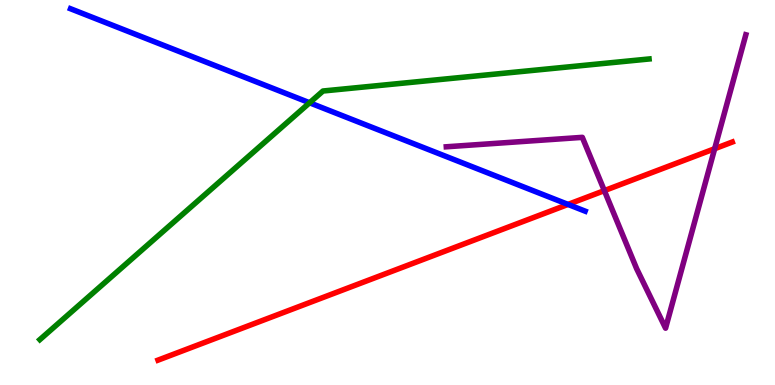[{'lines': ['blue', 'red'], 'intersections': [{'x': 7.33, 'y': 4.69}]}, {'lines': ['green', 'red'], 'intersections': []}, {'lines': ['purple', 'red'], 'intersections': [{'x': 7.8, 'y': 5.05}, {'x': 9.22, 'y': 6.14}]}, {'lines': ['blue', 'green'], 'intersections': [{'x': 3.99, 'y': 7.33}]}, {'lines': ['blue', 'purple'], 'intersections': []}, {'lines': ['green', 'purple'], 'intersections': []}]